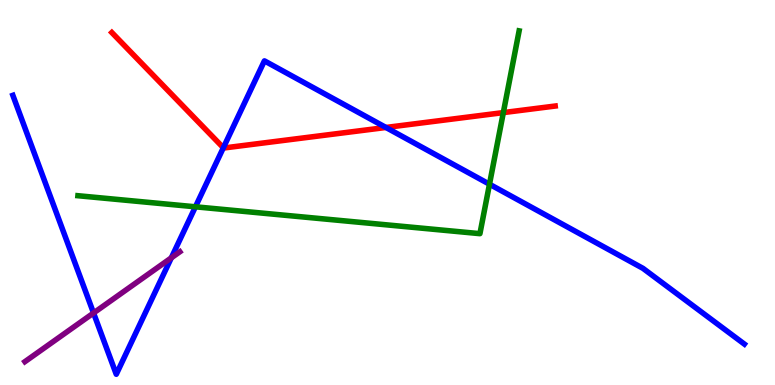[{'lines': ['blue', 'red'], 'intersections': [{'x': 2.88, 'y': 6.16}, {'x': 4.98, 'y': 6.69}]}, {'lines': ['green', 'red'], 'intersections': [{'x': 6.49, 'y': 7.08}]}, {'lines': ['purple', 'red'], 'intersections': []}, {'lines': ['blue', 'green'], 'intersections': [{'x': 2.52, 'y': 4.63}, {'x': 6.32, 'y': 5.21}]}, {'lines': ['blue', 'purple'], 'intersections': [{'x': 1.21, 'y': 1.87}, {'x': 2.21, 'y': 3.3}]}, {'lines': ['green', 'purple'], 'intersections': []}]